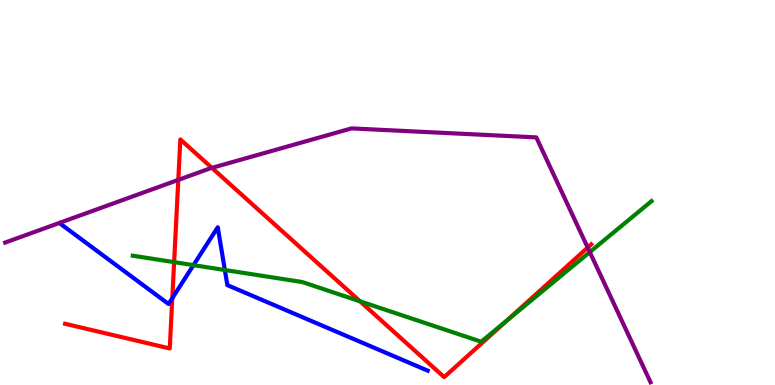[{'lines': ['blue', 'red'], 'intersections': [{'x': 2.22, 'y': 2.26}]}, {'lines': ['green', 'red'], 'intersections': [{'x': 2.25, 'y': 3.19}, {'x': 4.65, 'y': 2.17}, {'x': 6.54, 'y': 1.67}]}, {'lines': ['purple', 'red'], 'intersections': [{'x': 2.3, 'y': 5.33}, {'x': 2.73, 'y': 5.64}, {'x': 7.58, 'y': 3.57}]}, {'lines': ['blue', 'green'], 'intersections': [{'x': 2.5, 'y': 3.11}, {'x': 2.9, 'y': 2.99}]}, {'lines': ['blue', 'purple'], 'intersections': []}, {'lines': ['green', 'purple'], 'intersections': [{'x': 7.61, 'y': 3.45}]}]